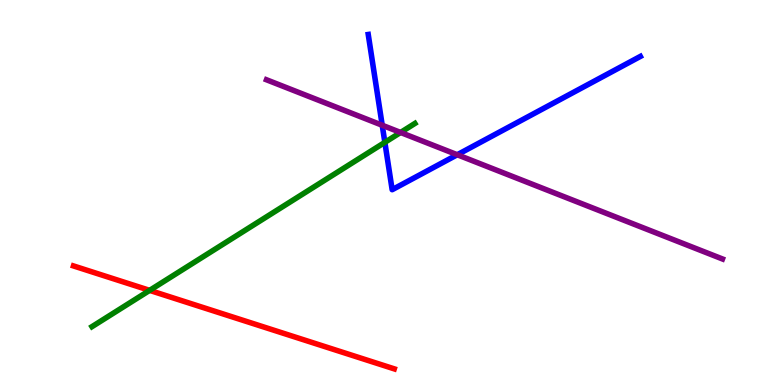[{'lines': ['blue', 'red'], 'intersections': []}, {'lines': ['green', 'red'], 'intersections': [{'x': 1.93, 'y': 2.46}]}, {'lines': ['purple', 'red'], 'intersections': []}, {'lines': ['blue', 'green'], 'intersections': [{'x': 4.97, 'y': 6.3}]}, {'lines': ['blue', 'purple'], 'intersections': [{'x': 4.93, 'y': 6.75}, {'x': 5.9, 'y': 5.98}]}, {'lines': ['green', 'purple'], 'intersections': [{'x': 5.17, 'y': 6.56}]}]